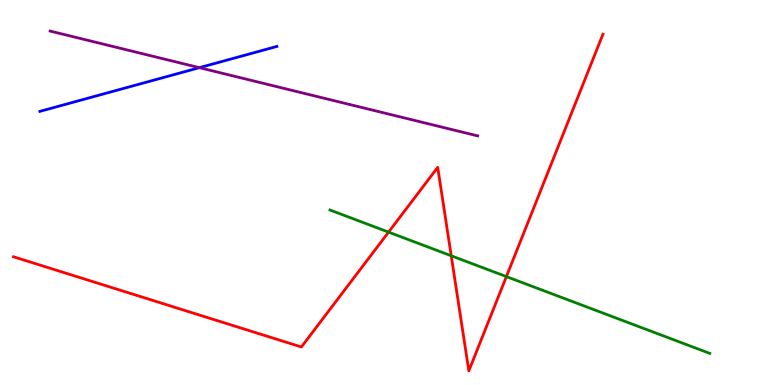[{'lines': ['blue', 'red'], 'intersections': []}, {'lines': ['green', 'red'], 'intersections': [{'x': 5.01, 'y': 3.97}, {'x': 5.82, 'y': 3.36}, {'x': 6.53, 'y': 2.82}]}, {'lines': ['purple', 'red'], 'intersections': []}, {'lines': ['blue', 'green'], 'intersections': []}, {'lines': ['blue', 'purple'], 'intersections': [{'x': 2.57, 'y': 8.24}]}, {'lines': ['green', 'purple'], 'intersections': []}]